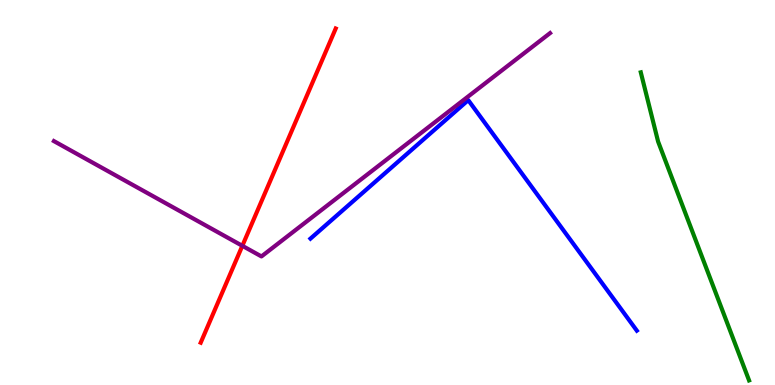[{'lines': ['blue', 'red'], 'intersections': []}, {'lines': ['green', 'red'], 'intersections': []}, {'lines': ['purple', 'red'], 'intersections': [{'x': 3.13, 'y': 3.62}]}, {'lines': ['blue', 'green'], 'intersections': []}, {'lines': ['blue', 'purple'], 'intersections': []}, {'lines': ['green', 'purple'], 'intersections': []}]